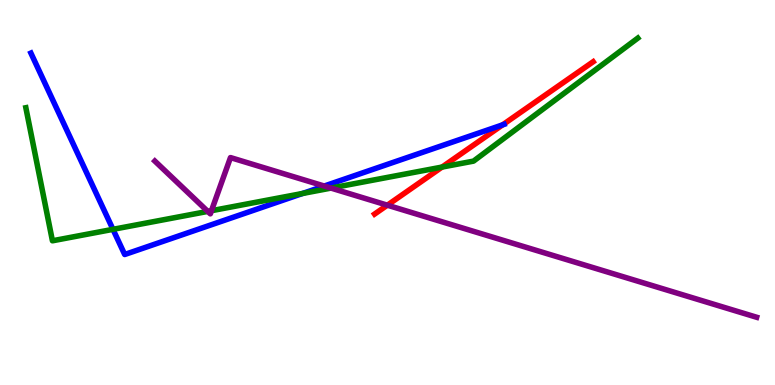[{'lines': ['blue', 'red'], 'intersections': [{'x': 6.49, 'y': 6.76}]}, {'lines': ['green', 'red'], 'intersections': [{'x': 5.7, 'y': 5.66}]}, {'lines': ['purple', 'red'], 'intersections': [{'x': 5.0, 'y': 4.67}]}, {'lines': ['blue', 'green'], 'intersections': [{'x': 1.46, 'y': 4.04}, {'x': 3.91, 'y': 4.98}]}, {'lines': ['blue', 'purple'], 'intersections': [{'x': 4.18, 'y': 5.17}]}, {'lines': ['green', 'purple'], 'intersections': [{'x': 2.68, 'y': 4.51}, {'x': 2.73, 'y': 4.53}, {'x': 4.27, 'y': 5.11}]}]